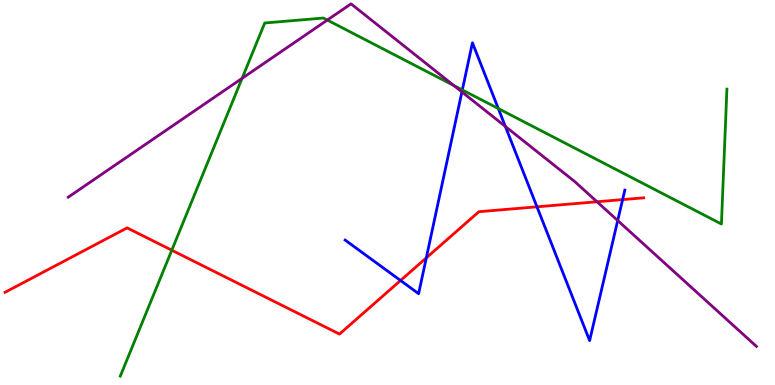[{'lines': ['blue', 'red'], 'intersections': [{'x': 5.17, 'y': 2.71}, {'x': 5.5, 'y': 3.3}, {'x': 6.93, 'y': 4.63}, {'x': 8.03, 'y': 4.82}]}, {'lines': ['green', 'red'], 'intersections': [{'x': 2.22, 'y': 3.5}]}, {'lines': ['purple', 'red'], 'intersections': [{'x': 7.7, 'y': 4.76}]}, {'lines': ['blue', 'green'], 'intersections': [{'x': 5.97, 'y': 7.66}, {'x': 6.43, 'y': 7.18}]}, {'lines': ['blue', 'purple'], 'intersections': [{'x': 5.96, 'y': 7.61}, {'x': 6.52, 'y': 6.72}, {'x': 7.97, 'y': 4.27}]}, {'lines': ['green', 'purple'], 'intersections': [{'x': 3.12, 'y': 7.97}, {'x': 4.22, 'y': 9.48}, {'x': 5.86, 'y': 7.78}]}]